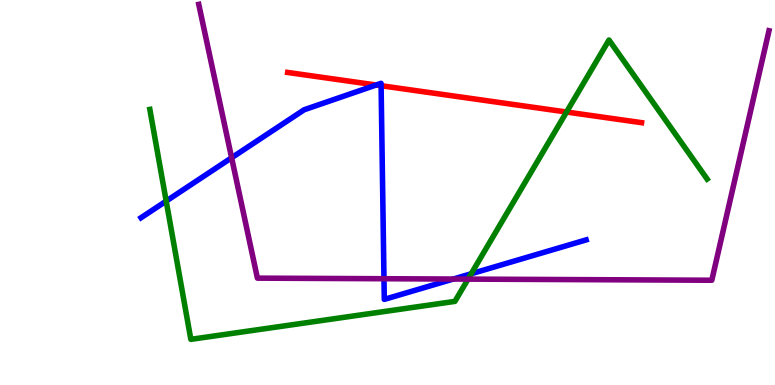[{'lines': ['blue', 'red'], 'intersections': [{'x': 4.85, 'y': 7.79}, {'x': 4.92, 'y': 7.77}]}, {'lines': ['green', 'red'], 'intersections': [{'x': 7.31, 'y': 7.09}]}, {'lines': ['purple', 'red'], 'intersections': []}, {'lines': ['blue', 'green'], 'intersections': [{'x': 2.14, 'y': 4.78}, {'x': 6.08, 'y': 2.89}]}, {'lines': ['blue', 'purple'], 'intersections': [{'x': 2.99, 'y': 5.9}, {'x': 4.95, 'y': 2.76}, {'x': 5.85, 'y': 2.75}]}, {'lines': ['green', 'purple'], 'intersections': [{'x': 6.04, 'y': 2.75}]}]